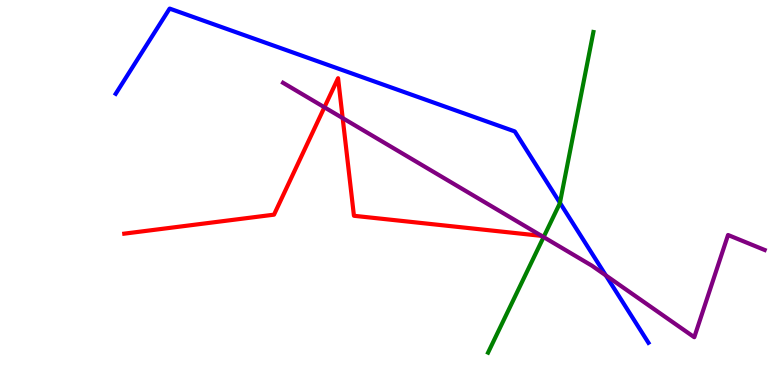[{'lines': ['blue', 'red'], 'intersections': []}, {'lines': ['green', 'red'], 'intersections': []}, {'lines': ['purple', 'red'], 'intersections': [{'x': 4.19, 'y': 7.21}, {'x': 4.42, 'y': 6.93}, {'x': 6.99, 'y': 3.87}]}, {'lines': ['blue', 'green'], 'intersections': [{'x': 7.22, 'y': 4.73}]}, {'lines': ['blue', 'purple'], 'intersections': [{'x': 7.82, 'y': 2.85}]}, {'lines': ['green', 'purple'], 'intersections': [{'x': 7.01, 'y': 3.84}]}]